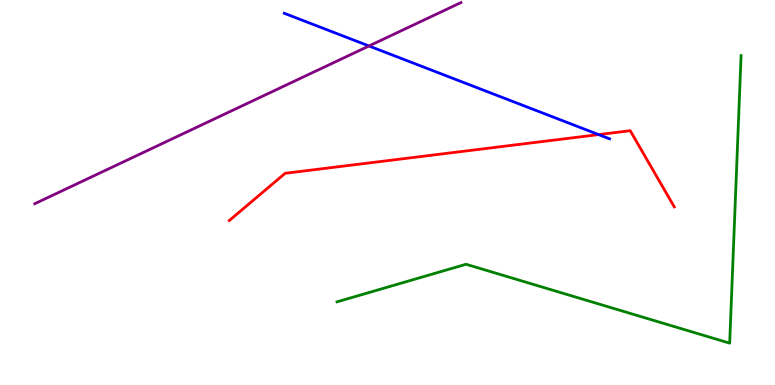[{'lines': ['blue', 'red'], 'intersections': [{'x': 7.72, 'y': 6.5}]}, {'lines': ['green', 'red'], 'intersections': []}, {'lines': ['purple', 'red'], 'intersections': []}, {'lines': ['blue', 'green'], 'intersections': []}, {'lines': ['blue', 'purple'], 'intersections': [{'x': 4.76, 'y': 8.81}]}, {'lines': ['green', 'purple'], 'intersections': []}]